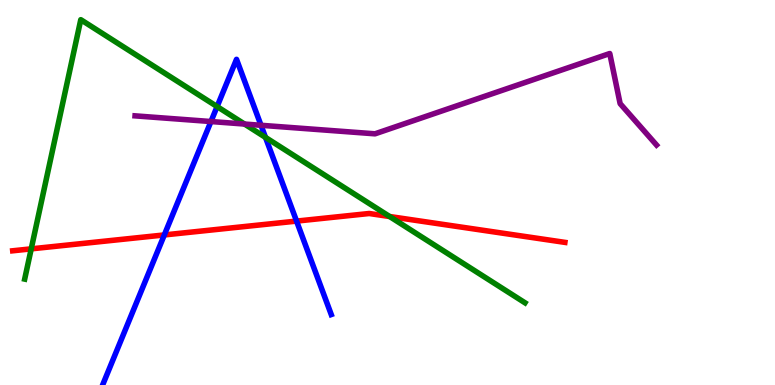[{'lines': ['blue', 'red'], 'intersections': [{'x': 2.12, 'y': 3.9}, {'x': 3.83, 'y': 4.26}]}, {'lines': ['green', 'red'], 'intersections': [{'x': 0.403, 'y': 3.54}, {'x': 5.03, 'y': 4.38}]}, {'lines': ['purple', 'red'], 'intersections': []}, {'lines': ['blue', 'green'], 'intersections': [{'x': 2.8, 'y': 7.23}, {'x': 3.43, 'y': 6.43}]}, {'lines': ['blue', 'purple'], 'intersections': [{'x': 2.72, 'y': 6.84}, {'x': 3.37, 'y': 6.75}]}, {'lines': ['green', 'purple'], 'intersections': [{'x': 3.16, 'y': 6.78}]}]